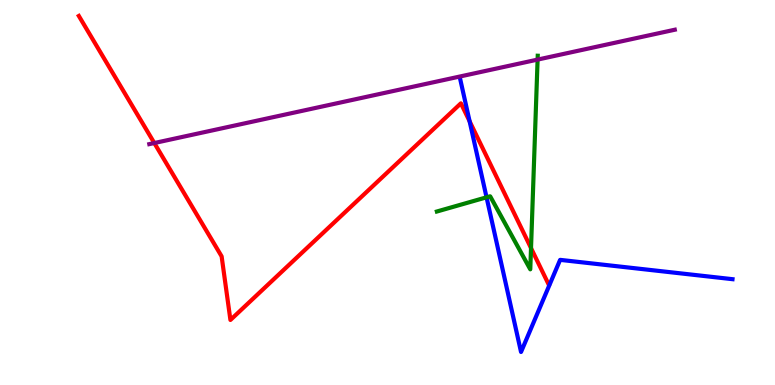[{'lines': ['blue', 'red'], 'intersections': [{'x': 6.06, 'y': 6.85}]}, {'lines': ['green', 'red'], 'intersections': [{'x': 6.85, 'y': 3.56}]}, {'lines': ['purple', 'red'], 'intersections': [{'x': 1.99, 'y': 6.28}]}, {'lines': ['blue', 'green'], 'intersections': [{'x': 6.28, 'y': 4.87}]}, {'lines': ['blue', 'purple'], 'intersections': []}, {'lines': ['green', 'purple'], 'intersections': [{'x': 6.94, 'y': 8.45}]}]